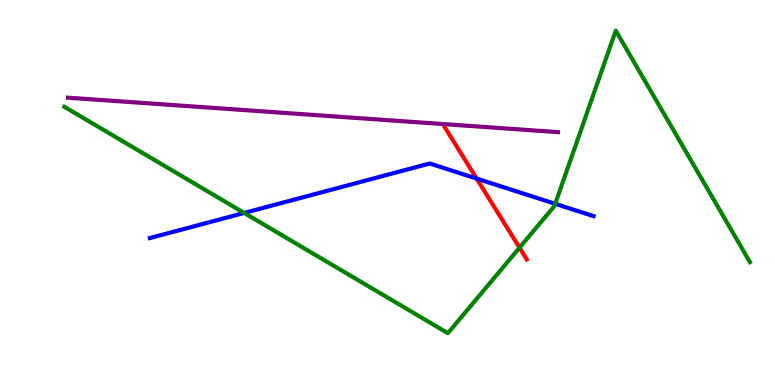[{'lines': ['blue', 'red'], 'intersections': [{'x': 6.15, 'y': 5.36}]}, {'lines': ['green', 'red'], 'intersections': [{'x': 6.7, 'y': 3.57}]}, {'lines': ['purple', 'red'], 'intersections': []}, {'lines': ['blue', 'green'], 'intersections': [{'x': 3.15, 'y': 4.47}, {'x': 7.16, 'y': 4.71}]}, {'lines': ['blue', 'purple'], 'intersections': []}, {'lines': ['green', 'purple'], 'intersections': []}]